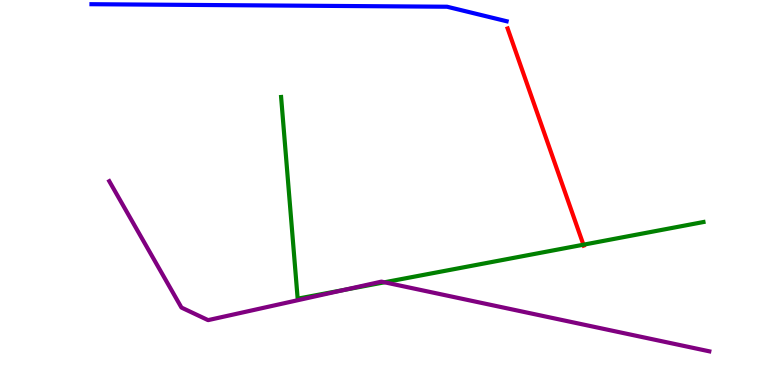[{'lines': ['blue', 'red'], 'intersections': []}, {'lines': ['green', 'red'], 'intersections': [{'x': 7.53, 'y': 3.64}]}, {'lines': ['purple', 'red'], 'intersections': []}, {'lines': ['blue', 'green'], 'intersections': []}, {'lines': ['blue', 'purple'], 'intersections': []}, {'lines': ['green', 'purple'], 'intersections': [{'x': 4.44, 'y': 2.47}, {'x': 4.96, 'y': 2.67}]}]